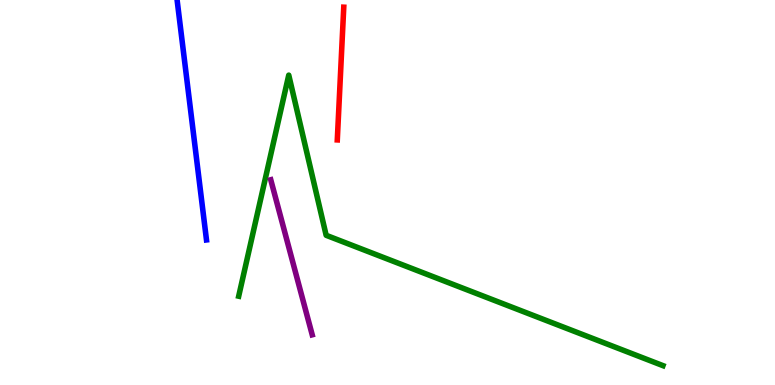[{'lines': ['blue', 'red'], 'intersections': []}, {'lines': ['green', 'red'], 'intersections': []}, {'lines': ['purple', 'red'], 'intersections': []}, {'lines': ['blue', 'green'], 'intersections': []}, {'lines': ['blue', 'purple'], 'intersections': []}, {'lines': ['green', 'purple'], 'intersections': []}]